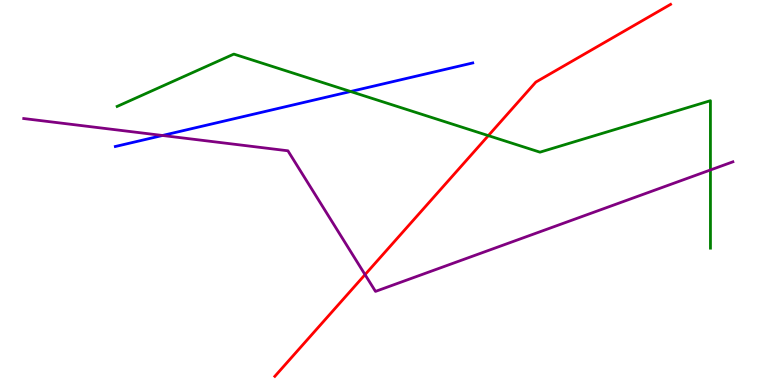[{'lines': ['blue', 'red'], 'intersections': []}, {'lines': ['green', 'red'], 'intersections': [{'x': 6.3, 'y': 6.48}]}, {'lines': ['purple', 'red'], 'intersections': [{'x': 4.71, 'y': 2.87}]}, {'lines': ['blue', 'green'], 'intersections': [{'x': 4.52, 'y': 7.62}]}, {'lines': ['blue', 'purple'], 'intersections': [{'x': 2.1, 'y': 6.48}]}, {'lines': ['green', 'purple'], 'intersections': [{'x': 9.17, 'y': 5.59}]}]